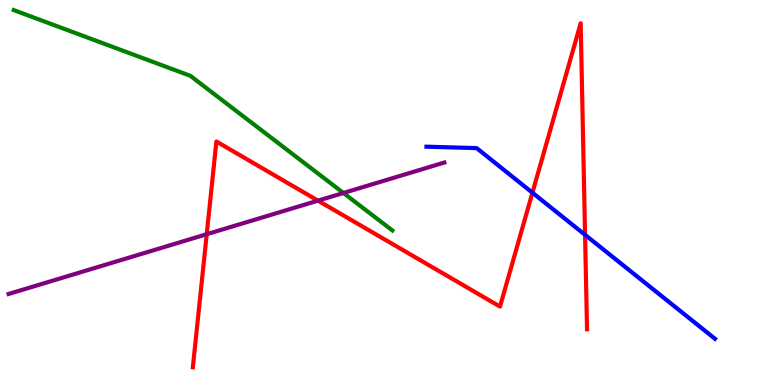[{'lines': ['blue', 'red'], 'intersections': [{'x': 6.87, 'y': 4.99}, {'x': 7.55, 'y': 3.9}]}, {'lines': ['green', 'red'], 'intersections': []}, {'lines': ['purple', 'red'], 'intersections': [{'x': 2.67, 'y': 3.92}, {'x': 4.1, 'y': 4.79}]}, {'lines': ['blue', 'green'], 'intersections': []}, {'lines': ['blue', 'purple'], 'intersections': []}, {'lines': ['green', 'purple'], 'intersections': [{'x': 4.43, 'y': 4.99}]}]